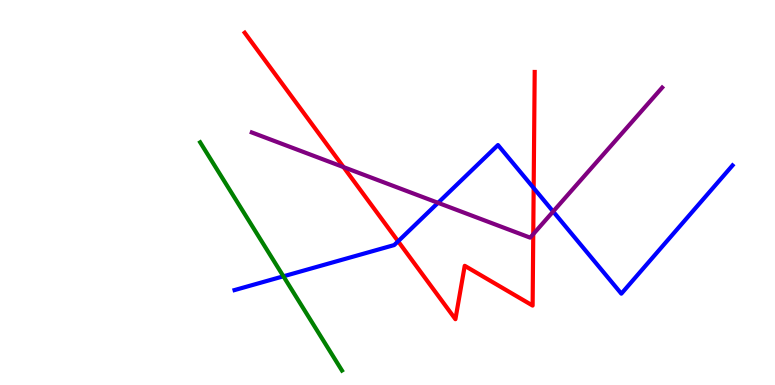[{'lines': ['blue', 'red'], 'intersections': [{'x': 5.14, 'y': 3.73}, {'x': 6.89, 'y': 5.12}]}, {'lines': ['green', 'red'], 'intersections': []}, {'lines': ['purple', 'red'], 'intersections': [{'x': 4.43, 'y': 5.66}, {'x': 6.88, 'y': 3.92}]}, {'lines': ['blue', 'green'], 'intersections': [{'x': 3.66, 'y': 2.82}]}, {'lines': ['blue', 'purple'], 'intersections': [{'x': 5.65, 'y': 4.73}, {'x': 7.14, 'y': 4.51}]}, {'lines': ['green', 'purple'], 'intersections': []}]